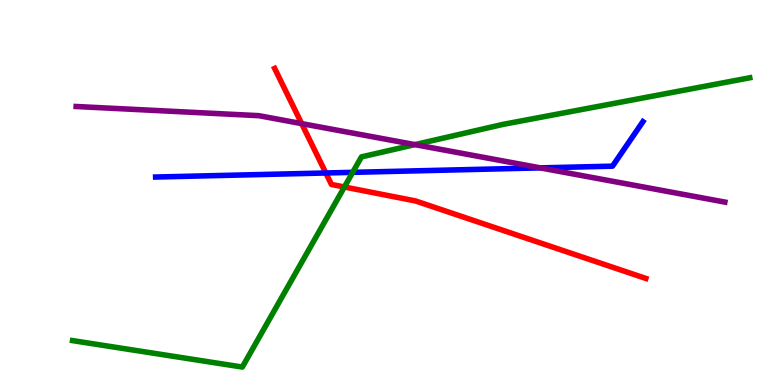[{'lines': ['blue', 'red'], 'intersections': [{'x': 4.2, 'y': 5.51}]}, {'lines': ['green', 'red'], 'intersections': [{'x': 4.44, 'y': 5.14}]}, {'lines': ['purple', 'red'], 'intersections': [{'x': 3.89, 'y': 6.79}]}, {'lines': ['blue', 'green'], 'intersections': [{'x': 4.55, 'y': 5.52}]}, {'lines': ['blue', 'purple'], 'intersections': [{'x': 6.97, 'y': 5.64}]}, {'lines': ['green', 'purple'], 'intersections': [{'x': 5.35, 'y': 6.24}]}]